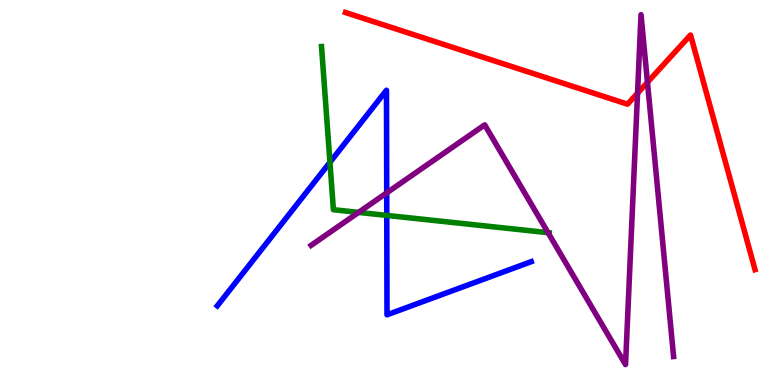[{'lines': ['blue', 'red'], 'intersections': []}, {'lines': ['green', 'red'], 'intersections': []}, {'lines': ['purple', 'red'], 'intersections': [{'x': 8.23, 'y': 7.58}, {'x': 8.35, 'y': 7.86}]}, {'lines': ['blue', 'green'], 'intersections': [{'x': 4.26, 'y': 5.78}, {'x': 4.99, 'y': 4.4}]}, {'lines': ['blue', 'purple'], 'intersections': [{'x': 4.99, 'y': 4.99}]}, {'lines': ['green', 'purple'], 'intersections': [{'x': 4.63, 'y': 4.48}, {'x': 7.07, 'y': 3.96}]}]